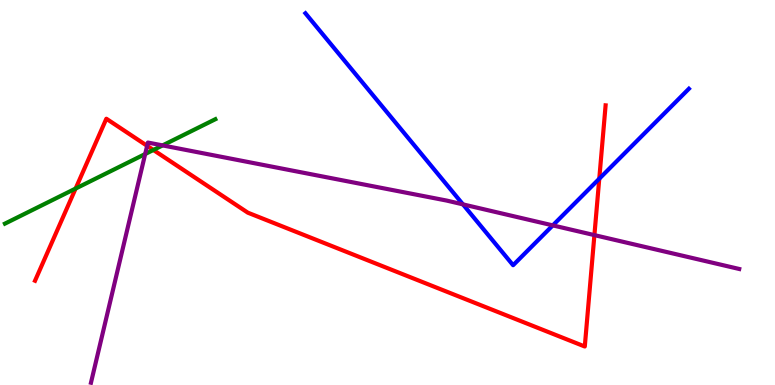[{'lines': ['blue', 'red'], 'intersections': [{'x': 7.73, 'y': 5.36}]}, {'lines': ['green', 'red'], 'intersections': [{'x': 0.976, 'y': 5.1}, {'x': 1.98, 'y': 6.1}]}, {'lines': ['purple', 'red'], 'intersections': [{'x': 1.9, 'y': 6.21}, {'x': 7.67, 'y': 3.89}]}, {'lines': ['blue', 'green'], 'intersections': []}, {'lines': ['blue', 'purple'], 'intersections': [{'x': 5.97, 'y': 4.69}, {'x': 7.13, 'y': 4.15}]}, {'lines': ['green', 'purple'], 'intersections': [{'x': 1.87, 'y': 6.0}, {'x': 2.1, 'y': 6.22}]}]